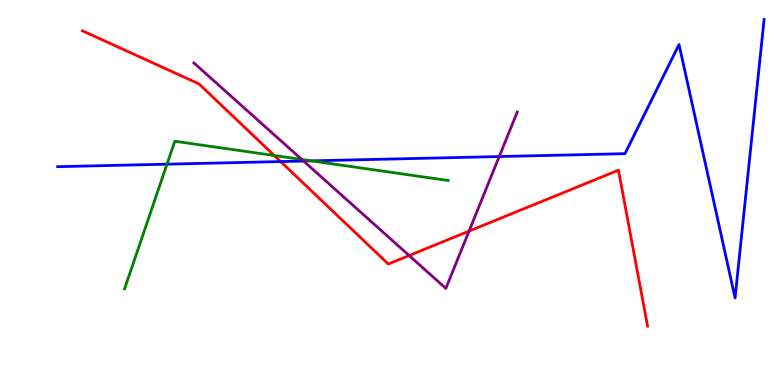[{'lines': ['blue', 'red'], 'intersections': [{'x': 3.62, 'y': 5.8}]}, {'lines': ['green', 'red'], 'intersections': [{'x': 3.54, 'y': 5.96}]}, {'lines': ['purple', 'red'], 'intersections': [{'x': 5.28, 'y': 3.36}, {'x': 6.05, 'y': 4.0}]}, {'lines': ['blue', 'green'], 'intersections': [{'x': 2.15, 'y': 5.74}, {'x': 4.02, 'y': 5.82}]}, {'lines': ['blue', 'purple'], 'intersections': [{'x': 3.92, 'y': 5.82}, {'x': 6.44, 'y': 5.93}]}, {'lines': ['green', 'purple'], 'intersections': [{'x': 3.89, 'y': 5.86}]}]